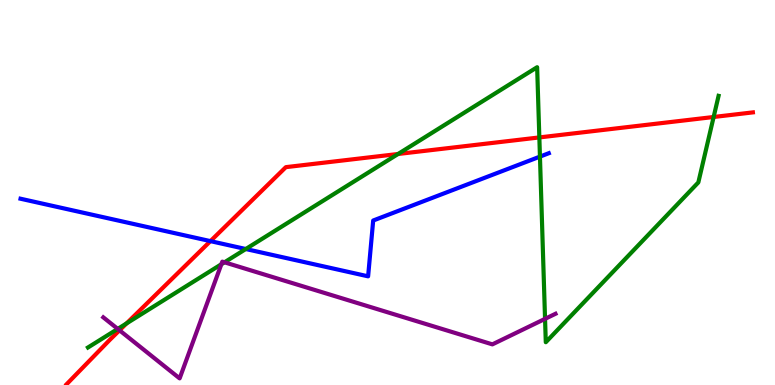[{'lines': ['blue', 'red'], 'intersections': [{'x': 2.72, 'y': 3.74}]}, {'lines': ['green', 'red'], 'intersections': [{'x': 1.63, 'y': 1.6}, {'x': 5.14, 'y': 6.0}, {'x': 6.96, 'y': 6.43}, {'x': 9.21, 'y': 6.96}]}, {'lines': ['purple', 'red'], 'intersections': [{'x': 1.54, 'y': 1.42}]}, {'lines': ['blue', 'green'], 'intersections': [{'x': 3.17, 'y': 3.53}, {'x': 6.97, 'y': 5.93}]}, {'lines': ['blue', 'purple'], 'intersections': []}, {'lines': ['green', 'purple'], 'intersections': [{'x': 1.52, 'y': 1.46}, {'x': 2.86, 'y': 3.14}, {'x': 2.9, 'y': 3.19}, {'x': 7.03, 'y': 1.72}]}]